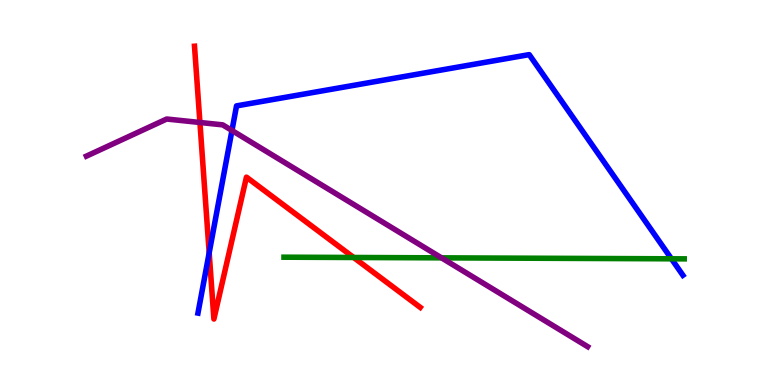[{'lines': ['blue', 'red'], 'intersections': [{'x': 2.7, 'y': 3.43}]}, {'lines': ['green', 'red'], 'intersections': [{'x': 4.56, 'y': 3.31}]}, {'lines': ['purple', 'red'], 'intersections': [{'x': 2.58, 'y': 6.82}]}, {'lines': ['blue', 'green'], 'intersections': [{'x': 8.66, 'y': 3.28}]}, {'lines': ['blue', 'purple'], 'intersections': [{'x': 2.99, 'y': 6.61}]}, {'lines': ['green', 'purple'], 'intersections': [{'x': 5.7, 'y': 3.3}]}]